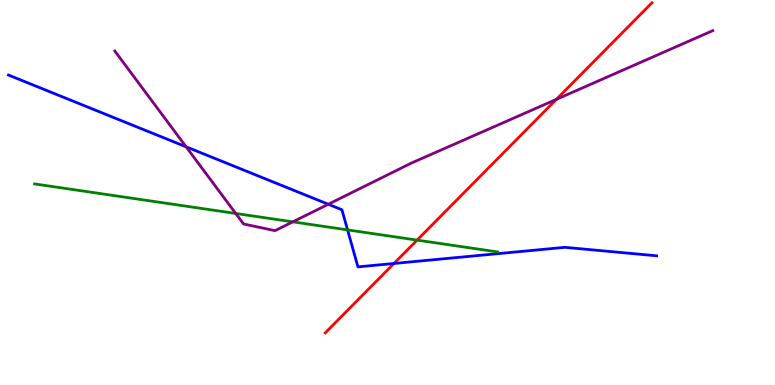[{'lines': ['blue', 'red'], 'intersections': [{'x': 5.08, 'y': 3.16}]}, {'lines': ['green', 'red'], 'intersections': [{'x': 5.38, 'y': 3.76}]}, {'lines': ['purple', 'red'], 'intersections': [{'x': 7.18, 'y': 7.42}]}, {'lines': ['blue', 'green'], 'intersections': [{'x': 4.48, 'y': 4.03}]}, {'lines': ['blue', 'purple'], 'intersections': [{'x': 2.4, 'y': 6.19}, {'x': 4.24, 'y': 4.69}]}, {'lines': ['green', 'purple'], 'intersections': [{'x': 3.04, 'y': 4.46}, {'x': 3.78, 'y': 4.24}]}]